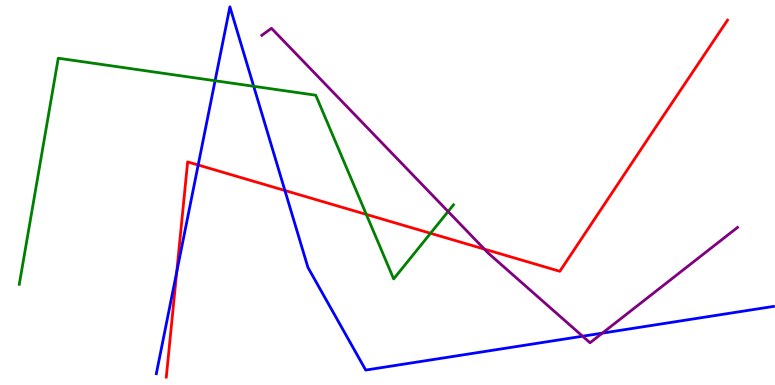[{'lines': ['blue', 'red'], 'intersections': [{'x': 2.28, 'y': 2.94}, {'x': 2.56, 'y': 5.71}, {'x': 3.68, 'y': 5.05}]}, {'lines': ['green', 'red'], 'intersections': [{'x': 4.73, 'y': 4.43}, {'x': 5.56, 'y': 3.94}]}, {'lines': ['purple', 'red'], 'intersections': [{'x': 6.25, 'y': 3.53}]}, {'lines': ['blue', 'green'], 'intersections': [{'x': 2.78, 'y': 7.9}, {'x': 3.27, 'y': 7.76}]}, {'lines': ['blue', 'purple'], 'intersections': [{'x': 7.52, 'y': 1.27}, {'x': 7.77, 'y': 1.35}]}, {'lines': ['green', 'purple'], 'intersections': [{'x': 5.78, 'y': 4.51}]}]